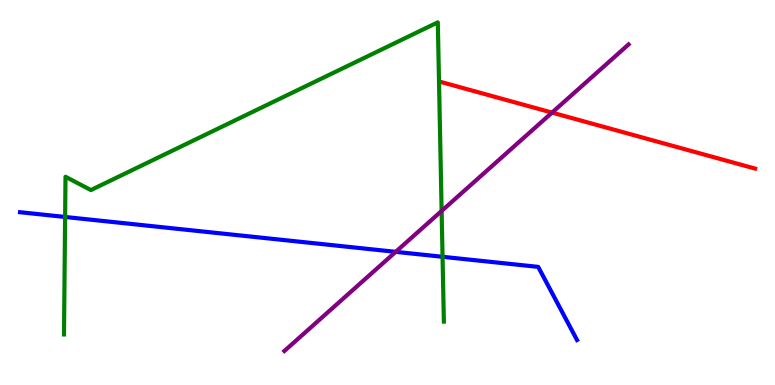[{'lines': ['blue', 'red'], 'intersections': []}, {'lines': ['green', 'red'], 'intersections': []}, {'lines': ['purple', 'red'], 'intersections': [{'x': 7.12, 'y': 7.08}]}, {'lines': ['blue', 'green'], 'intersections': [{'x': 0.84, 'y': 4.36}, {'x': 5.71, 'y': 3.33}]}, {'lines': ['blue', 'purple'], 'intersections': [{'x': 5.11, 'y': 3.46}]}, {'lines': ['green', 'purple'], 'intersections': [{'x': 5.7, 'y': 4.52}]}]